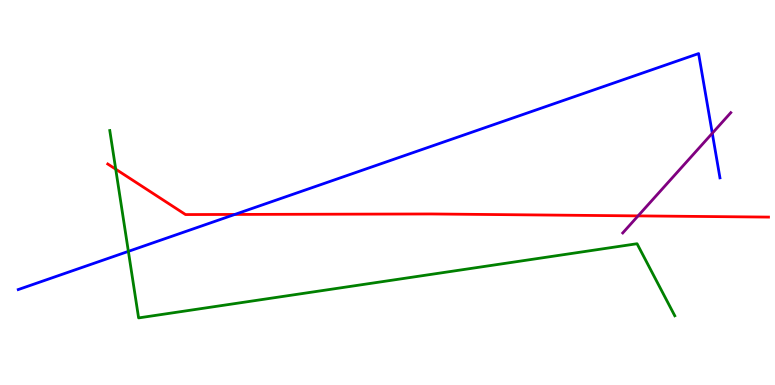[{'lines': ['blue', 'red'], 'intersections': [{'x': 3.03, 'y': 4.43}]}, {'lines': ['green', 'red'], 'intersections': [{'x': 1.49, 'y': 5.61}]}, {'lines': ['purple', 'red'], 'intersections': [{'x': 8.23, 'y': 4.39}]}, {'lines': ['blue', 'green'], 'intersections': [{'x': 1.66, 'y': 3.47}]}, {'lines': ['blue', 'purple'], 'intersections': [{'x': 9.19, 'y': 6.54}]}, {'lines': ['green', 'purple'], 'intersections': []}]